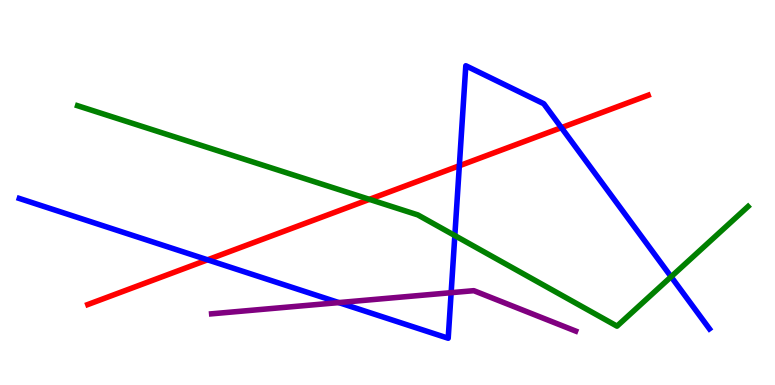[{'lines': ['blue', 'red'], 'intersections': [{'x': 2.68, 'y': 3.25}, {'x': 5.93, 'y': 5.69}, {'x': 7.24, 'y': 6.68}]}, {'lines': ['green', 'red'], 'intersections': [{'x': 4.77, 'y': 4.82}]}, {'lines': ['purple', 'red'], 'intersections': []}, {'lines': ['blue', 'green'], 'intersections': [{'x': 5.87, 'y': 3.88}, {'x': 8.66, 'y': 2.81}]}, {'lines': ['blue', 'purple'], 'intersections': [{'x': 4.37, 'y': 2.14}, {'x': 5.82, 'y': 2.4}]}, {'lines': ['green', 'purple'], 'intersections': []}]